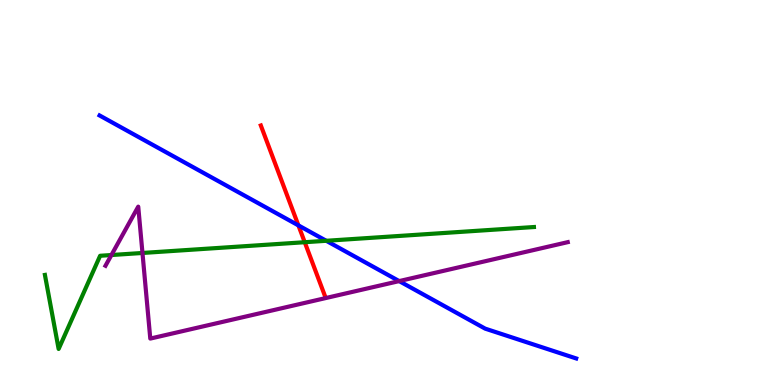[{'lines': ['blue', 'red'], 'intersections': [{'x': 3.85, 'y': 4.15}]}, {'lines': ['green', 'red'], 'intersections': [{'x': 3.93, 'y': 3.71}]}, {'lines': ['purple', 'red'], 'intersections': []}, {'lines': ['blue', 'green'], 'intersections': [{'x': 4.21, 'y': 3.75}]}, {'lines': ['blue', 'purple'], 'intersections': [{'x': 5.15, 'y': 2.7}]}, {'lines': ['green', 'purple'], 'intersections': [{'x': 1.44, 'y': 3.38}, {'x': 1.84, 'y': 3.43}]}]